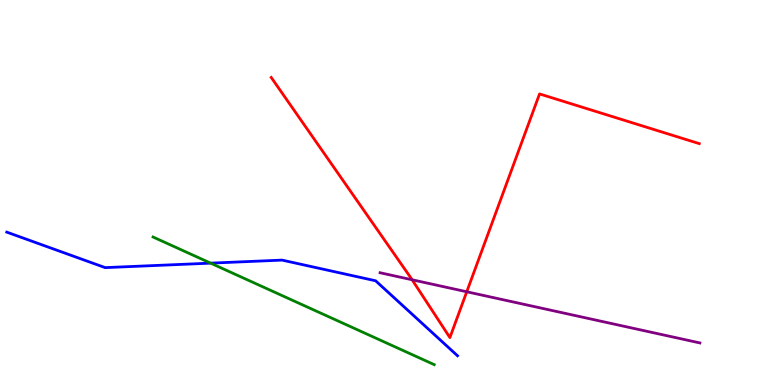[{'lines': ['blue', 'red'], 'intersections': []}, {'lines': ['green', 'red'], 'intersections': []}, {'lines': ['purple', 'red'], 'intersections': [{'x': 5.32, 'y': 2.73}, {'x': 6.02, 'y': 2.42}]}, {'lines': ['blue', 'green'], 'intersections': [{'x': 2.72, 'y': 3.17}]}, {'lines': ['blue', 'purple'], 'intersections': []}, {'lines': ['green', 'purple'], 'intersections': []}]